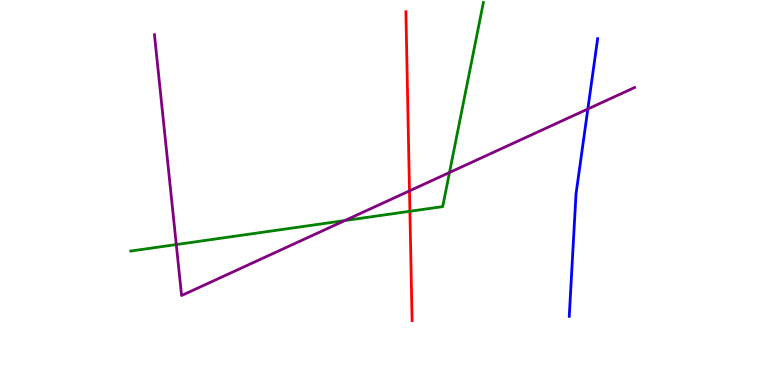[{'lines': ['blue', 'red'], 'intersections': []}, {'lines': ['green', 'red'], 'intersections': [{'x': 5.29, 'y': 4.51}]}, {'lines': ['purple', 'red'], 'intersections': [{'x': 5.28, 'y': 5.04}]}, {'lines': ['blue', 'green'], 'intersections': []}, {'lines': ['blue', 'purple'], 'intersections': [{'x': 7.59, 'y': 7.17}]}, {'lines': ['green', 'purple'], 'intersections': [{'x': 2.27, 'y': 3.65}, {'x': 4.45, 'y': 4.27}, {'x': 5.8, 'y': 5.52}]}]